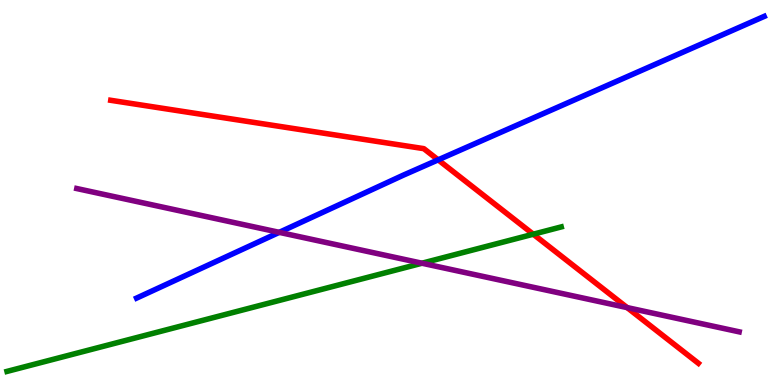[{'lines': ['blue', 'red'], 'intersections': [{'x': 5.65, 'y': 5.85}]}, {'lines': ['green', 'red'], 'intersections': [{'x': 6.88, 'y': 3.92}]}, {'lines': ['purple', 'red'], 'intersections': [{'x': 8.09, 'y': 2.01}]}, {'lines': ['blue', 'green'], 'intersections': []}, {'lines': ['blue', 'purple'], 'intersections': [{'x': 3.6, 'y': 3.96}]}, {'lines': ['green', 'purple'], 'intersections': [{'x': 5.44, 'y': 3.16}]}]